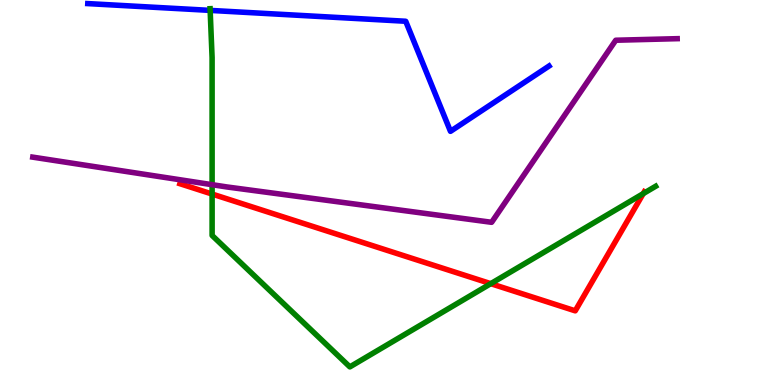[{'lines': ['blue', 'red'], 'intersections': []}, {'lines': ['green', 'red'], 'intersections': [{'x': 2.74, 'y': 4.96}, {'x': 6.33, 'y': 2.63}, {'x': 8.3, 'y': 4.97}]}, {'lines': ['purple', 'red'], 'intersections': []}, {'lines': ['blue', 'green'], 'intersections': [{'x': 2.71, 'y': 9.73}]}, {'lines': ['blue', 'purple'], 'intersections': []}, {'lines': ['green', 'purple'], 'intersections': [{'x': 2.74, 'y': 5.2}]}]